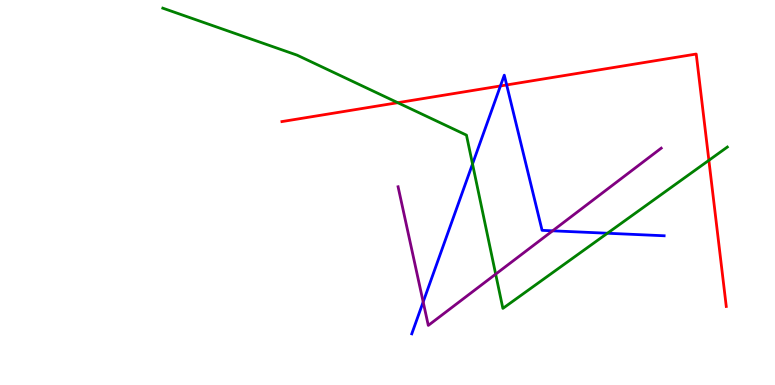[{'lines': ['blue', 'red'], 'intersections': [{'x': 6.46, 'y': 7.77}, {'x': 6.54, 'y': 7.79}]}, {'lines': ['green', 'red'], 'intersections': [{'x': 5.13, 'y': 7.33}, {'x': 9.15, 'y': 5.84}]}, {'lines': ['purple', 'red'], 'intersections': []}, {'lines': ['blue', 'green'], 'intersections': [{'x': 6.1, 'y': 5.74}, {'x': 7.84, 'y': 3.94}]}, {'lines': ['blue', 'purple'], 'intersections': [{'x': 5.46, 'y': 2.16}, {'x': 7.13, 'y': 4.0}]}, {'lines': ['green', 'purple'], 'intersections': [{'x': 6.4, 'y': 2.88}]}]